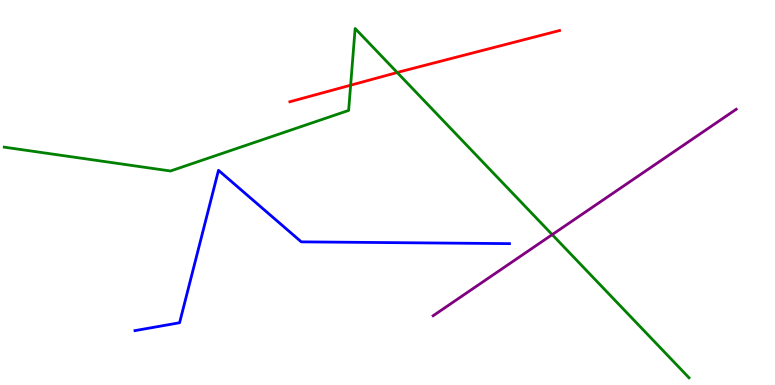[{'lines': ['blue', 'red'], 'intersections': []}, {'lines': ['green', 'red'], 'intersections': [{'x': 4.52, 'y': 7.79}, {'x': 5.13, 'y': 8.12}]}, {'lines': ['purple', 'red'], 'intersections': []}, {'lines': ['blue', 'green'], 'intersections': []}, {'lines': ['blue', 'purple'], 'intersections': []}, {'lines': ['green', 'purple'], 'intersections': [{'x': 7.13, 'y': 3.91}]}]